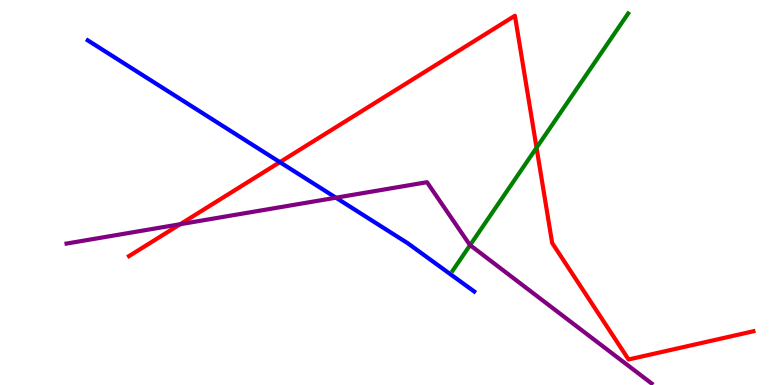[{'lines': ['blue', 'red'], 'intersections': [{'x': 3.61, 'y': 5.79}]}, {'lines': ['green', 'red'], 'intersections': [{'x': 6.92, 'y': 6.16}]}, {'lines': ['purple', 'red'], 'intersections': [{'x': 2.33, 'y': 4.18}]}, {'lines': ['blue', 'green'], 'intersections': []}, {'lines': ['blue', 'purple'], 'intersections': [{'x': 4.33, 'y': 4.86}]}, {'lines': ['green', 'purple'], 'intersections': [{'x': 6.07, 'y': 3.63}]}]